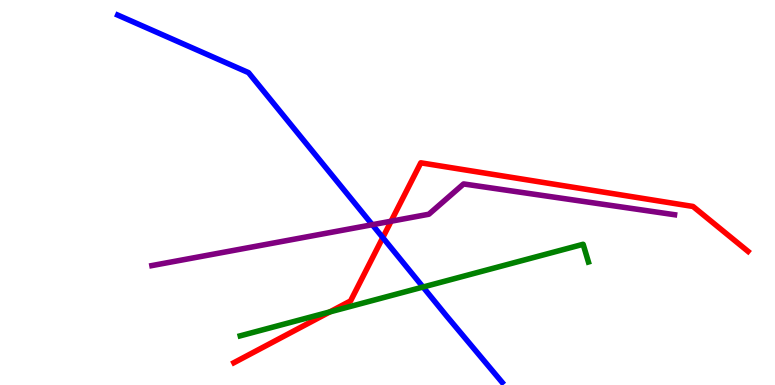[{'lines': ['blue', 'red'], 'intersections': [{'x': 4.94, 'y': 3.83}]}, {'lines': ['green', 'red'], 'intersections': [{'x': 4.26, 'y': 1.9}]}, {'lines': ['purple', 'red'], 'intersections': [{'x': 5.05, 'y': 4.25}]}, {'lines': ['blue', 'green'], 'intersections': [{'x': 5.46, 'y': 2.54}]}, {'lines': ['blue', 'purple'], 'intersections': [{'x': 4.8, 'y': 4.16}]}, {'lines': ['green', 'purple'], 'intersections': []}]